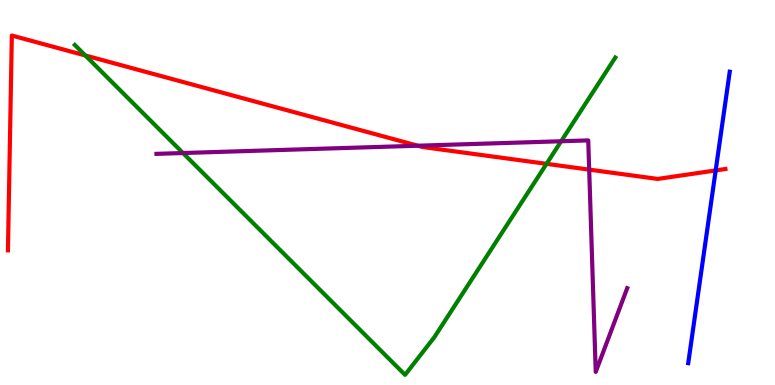[{'lines': ['blue', 'red'], 'intersections': [{'x': 9.23, 'y': 5.57}]}, {'lines': ['green', 'red'], 'intersections': [{'x': 1.1, 'y': 8.56}, {'x': 7.05, 'y': 5.74}]}, {'lines': ['purple', 'red'], 'intersections': [{'x': 5.39, 'y': 6.22}, {'x': 7.6, 'y': 5.59}]}, {'lines': ['blue', 'green'], 'intersections': []}, {'lines': ['blue', 'purple'], 'intersections': []}, {'lines': ['green', 'purple'], 'intersections': [{'x': 2.36, 'y': 6.03}, {'x': 7.24, 'y': 6.33}]}]